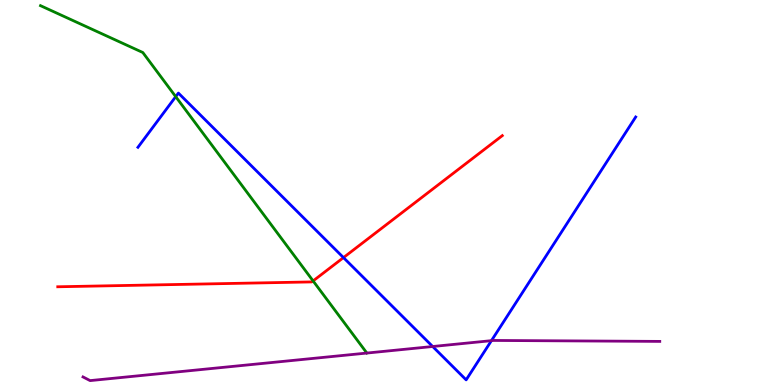[{'lines': ['blue', 'red'], 'intersections': [{'x': 4.43, 'y': 3.31}]}, {'lines': ['green', 'red'], 'intersections': [{'x': 4.04, 'y': 2.7}]}, {'lines': ['purple', 'red'], 'intersections': []}, {'lines': ['blue', 'green'], 'intersections': [{'x': 2.27, 'y': 7.49}]}, {'lines': ['blue', 'purple'], 'intersections': [{'x': 5.58, 'y': 1.0}, {'x': 6.34, 'y': 1.15}]}, {'lines': ['green', 'purple'], 'intersections': []}]